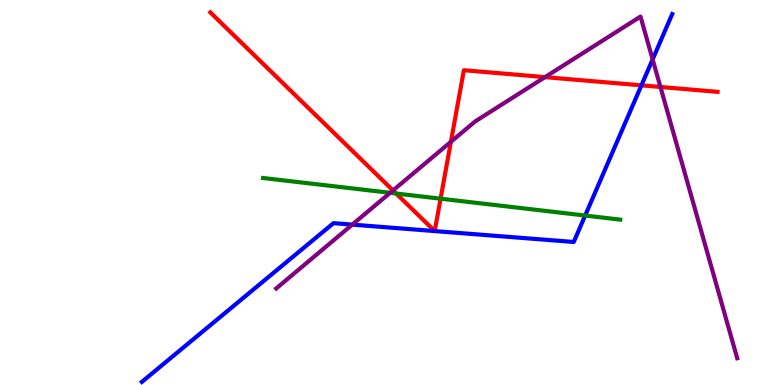[{'lines': ['blue', 'red'], 'intersections': [{'x': 5.61, 'y': 4.0}, {'x': 5.61, 'y': 4.0}, {'x': 8.28, 'y': 7.78}]}, {'lines': ['green', 'red'], 'intersections': [{'x': 5.11, 'y': 4.97}, {'x': 5.68, 'y': 4.84}]}, {'lines': ['purple', 'red'], 'intersections': [{'x': 5.07, 'y': 5.05}, {'x': 5.82, 'y': 6.32}, {'x': 7.03, 'y': 8.0}, {'x': 8.52, 'y': 7.74}]}, {'lines': ['blue', 'green'], 'intersections': [{'x': 7.55, 'y': 4.4}]}, {'lines': ['blue', 'purple'], 'intersections': [{'x': 4.55, 'y': 4.17}, {'x': 8.42, 'y': 8.46}]}, {'lines': ['green', 'purple'], 'intersections': [{'x': 5.03, 'y': 4.99}]}]